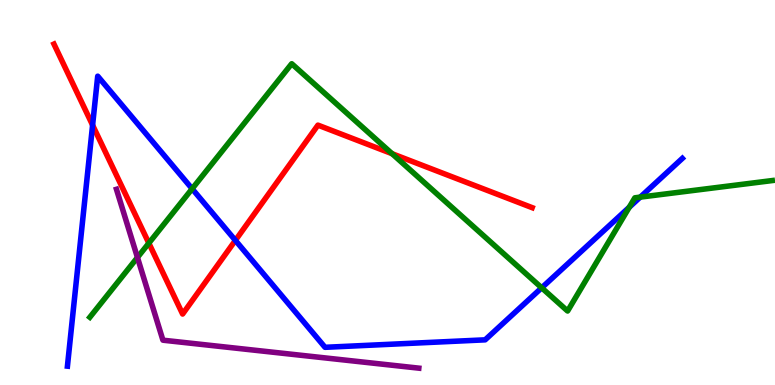[{'lines': ['blue', 'red'], 'intersections': [{'x': 1.19, 'y': 6.75}, {'x': 3.04, 'y': 3.76}]}, {'lines': ['green', 'red'], 'intersections': [{'x': 1.92, 'y': 3.68}, {'x': 5.06, 'y': 6.01}]}, {'lines': ['purple', 'red'], 'intersections': []}, {'lines': ['blue', 'green'], 'intersections': [{'x': 2.48, 'y': 5.1}, {'x': 6.99, 'y': 2.52}, {'x': 8.12, 'y': 4.62}, {'x': 8.26, 'y': 4.88}]}, {'lines': ['blue', 'purple'], 'intersections': []}, {'lines': ['green', 'purple'], 'intersections': [{'x': 1.77, 'y': 3.31}]}]